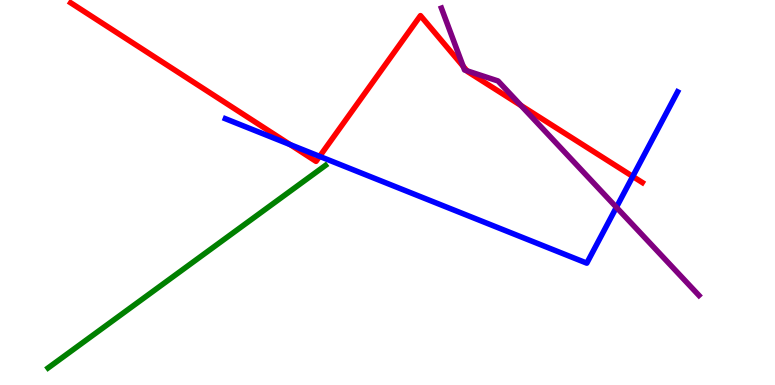[{'lines': ['blue', 'red'], 'intersections': [{'x': 3.74, 'y': 6.24}, {'x': 4.12, 'y': 5.94}, {'x': 8.16, 'y': 5.42}]}, {'lines': ['green', 'red'], 'intersections': []}, {'lines': ['purple', 'red'], 'intersections': [{'x': 5.98, 'y': 8.28}, {'x': 6.02, 'y': 8.16}, {'x': 6.72, 'y': 7.26}]}, {'lines': ['blue', 'green'], 'intersections': []}, {'lines': ['blue', 'purple'], 'intersections': [{'x': 7.95, 'y': 4.62}]}, {'lines': ['green', 'purple'], 'intersections': []}]